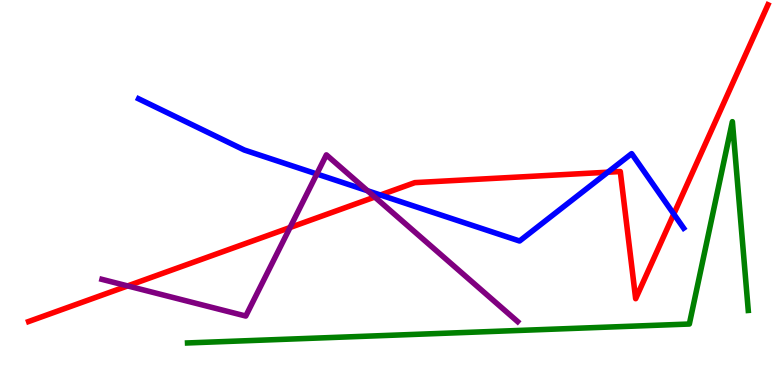[{'lines': ['blue', 'red'], 'intersections': [{'x': 4.91, 'y': 4.93}, {'x': 7.84, 'y': 5.53}, {'x': 8.69, 'y': 4.44}]}, {'lines': ['green', 'red'], 'intersections': []}, {'lines': ['purple', 'red'], 'intersections': [{'x': 1.65, 'y': 2.57}, {'x': 3.74, 'y': 4.09}, {'x': 4.84, 'y': 4.88}]}, {'lines': ['blue', 'green'], 'intersections': []}, {'lines': ['blue', 'purple'], 'intersections': [{'x': 4.09, 'y': 5.48}, {'x': 4.74, 'y': 5.05}]}, {'lines': ['green', 'purple'], 'intersections': []}]